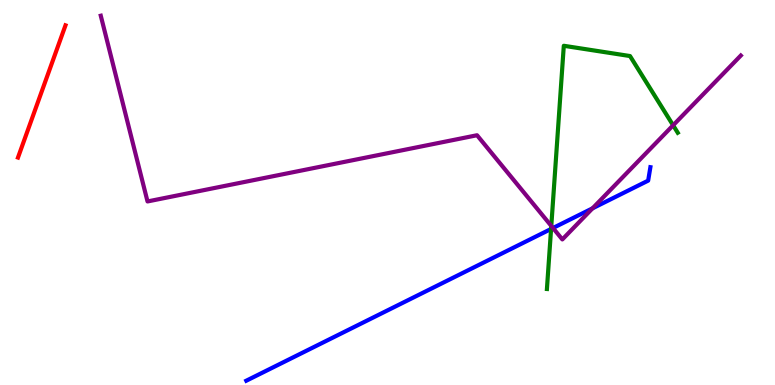[{'lines': ['blue', 'red'], 'intersections': []}, {'lines': ['green', 'red'], 'intersections': []}, {'lines': ['purple', 'red'], 'intersections': []}, {'lines': ['blue', 'green'], 'intersections': [{'x': 7.11, 'y': 4.05}]}, {'lines': ['blue', 'purple'], 'intersections': [{'x': 7.14, 'y': 4.08}, {'x': 7.65, 'y': 4.59}]}, {'lines': ['green', 'purple'], 'intersections': [{'x': 7.11, 'y': 4.13}, {'x': 8.69, 'y': 6.75}]}]